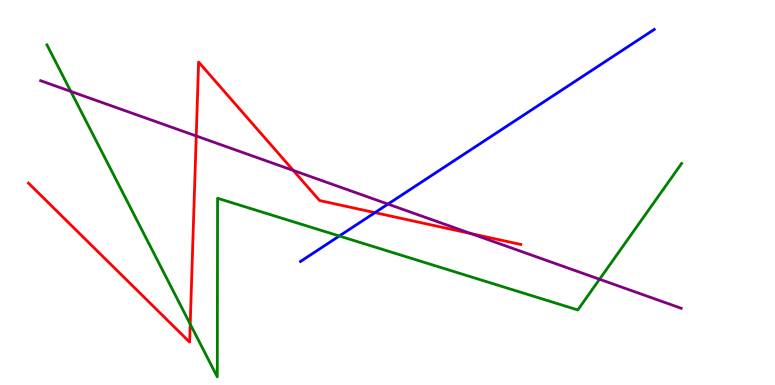[{'lines': ['blue', 'red'], 'intersections': [{'x': 4.84, 'y': 4.48}]}, {'lines': ['green', 'red'], 'intersections': [{'x': 2.45, 'y': 1.58}]}, {'lines': ['purple', 'red'], 'intersections': [{'x': 2.53, 'y': 6.47}, {'x': 3.78, 'y': 5.57}, {'x': 6.08, 'y': 3.93}]}, {'lines': ['blue', 'green'], 'intersections': [{'x': 4.38, 'y': 3.87}]}, {'lines': ['blue', 'purple'], 'intersections': [{'x': 5.01, 'y': 4.7}]}, {'lines': ['green', 'purple'], 'intersections': [{'x': 0.914, 'y': 7.63}, {'x': 7.74, 'y': 2.75}]}]